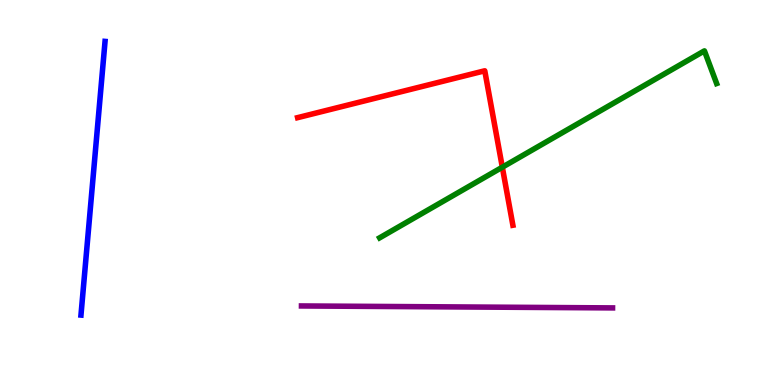[{'lines': ['blue', 'red'], 'intersections': []}, {'lines': ['green', 'red'], 'intersections': [{'x': 6.48, 'y': 5.66}]}, {'lines': ['purple', 'red'], 'intersections': []}, {'lines': ['blue', 'green'], 'intersections': []}, {'lines': ['blue', 'purple'], 'intersections': []}, {'lines': ['green', 'purple'], 'intersections': []}]